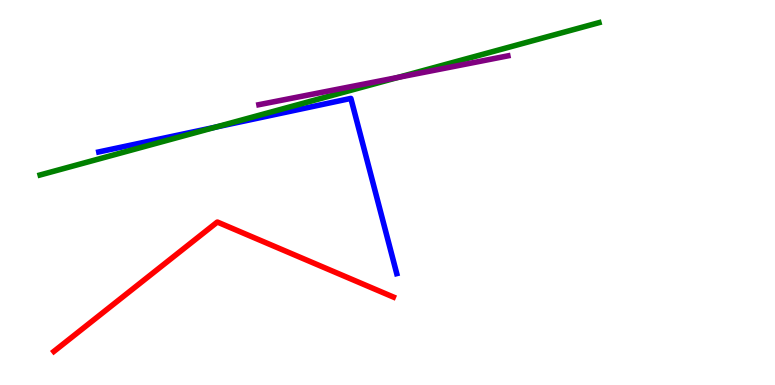[{'lines': ['blue', 'red'], 'intersections': []}, {'lines': ['green', 'red'], 'intersections': []}, {'lines': ['purple', 'red'], 'intersections': []}, {'lines': ['blue', 'green'], 'intersections': [{'x': 2.78, 'y': 6.7}]}, {'lines': ['blue', 'purple'], 'intersections': []}, {'lines': ['green', 'purple'], 'intersections': [{'x': 5.14, 'y': 7.99}]}]